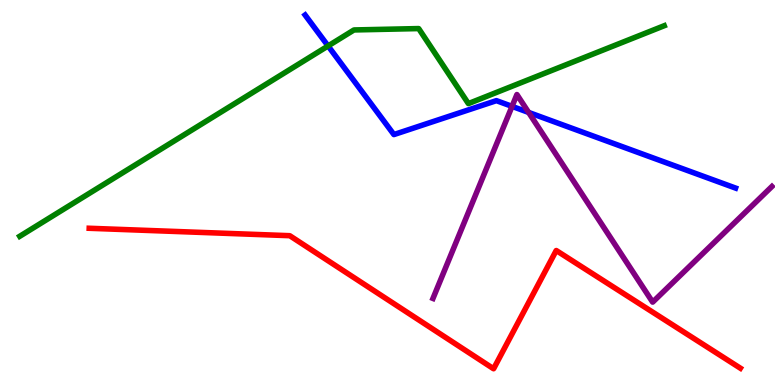[{'lines': ['blue', 'red'], 'intersections': []}, {'lines': ['green', 'red'], 'intersections': []}, {'lines': ['purple', 'red'], 'intersections': []}, {'lines': ['blue', 'green'], 'intersections': [{'x': 4.23, 'y': 8.81}]}, {'lines': ['blue', 'purple'], 'intersections': [{'x': 6.61, 'y': 7.24}, {'x': 6.82, 'y': 7.08}]}, {'lines': ['green', 'purple'], 'intersections': []}]